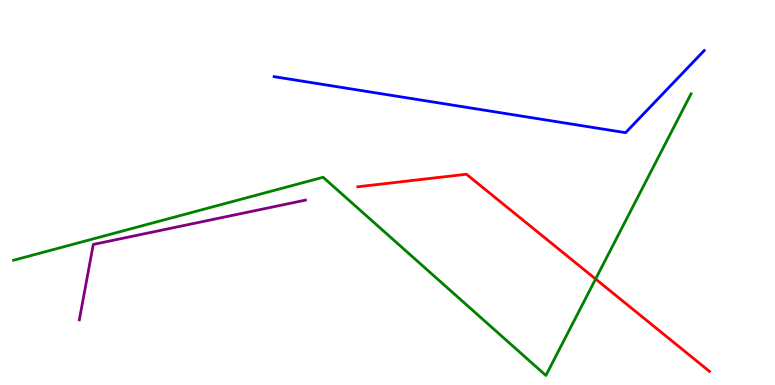[{'lines': ['blue', 'red'], 'intersections': []}, {'lines': ['green', 'red'], 'intersections': [{'x': 7.69, 'y': 2.75}]}, {'lines': ['purple', 'red'], 'intersections': []}, {'lines': ['blue', 'green'], 'intersections': []}, {'lines': ['blue', 'purple'], 'intersections': []}, {'lines': ['green', 'purple'], 'intersections': []}]